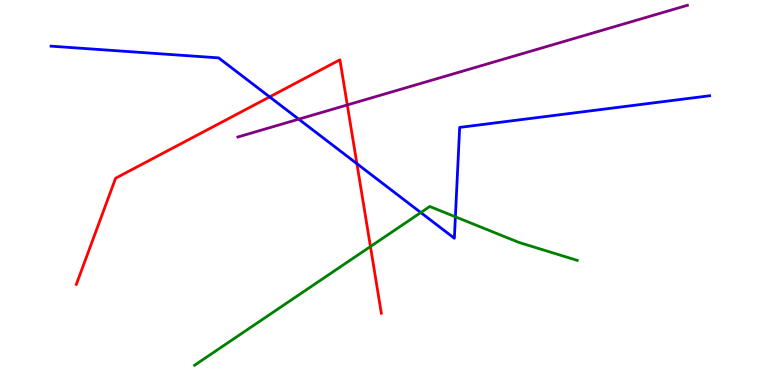[{'lines': ['blue', 'red'], 'intersections': [{'x': 3.48, 'y': 7.48}, {'x': 4.61, 'y': 5.75}]}, {'lines': ['green', 'red'], 'intersections': [{'x': 4.78, 'y': 3.6}]}, {'lines': ['purple', 'red'], 'intersections': [{'x': 4.48, 'y': 7.27}]}, {'lines': ['blue', 'green'], 'intersections': [{'x': 5.43, 'y': 4.48}, {'x': 5.88, 'y': 4.37}]}, {'lines': ['blue', 'purple'], 'intersections': [{'x': 3.85, 'y': 6.9}]}, {'lines': ['green', 'purple'], 'intersections': []}]